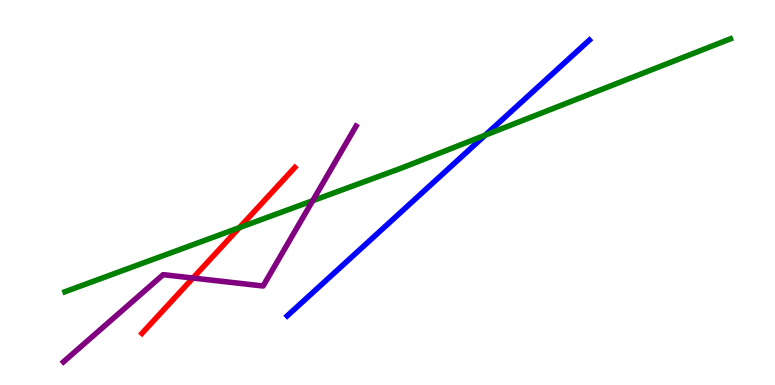[{'lines': ['blue', 'red'], 'intersections': []}, {'lines': ['green', 'red'], 'intersections': [{'x': 3.09, 'y': 4.09}]}, {'lines': ['purple', 'red'], 'intersections': [{'x': 2.49, 'y': 2.78}]}, {'lines': ['blue', 'green'], 'intersections': [{'x': 6.26, 'y': 6.49}]}, {'lines': ['blue', 'purple'], 'intersections': []}, {'lines': ['green', 'purple'], 'intersections': [{'x': 4.03, 'y': 4.79}]}]